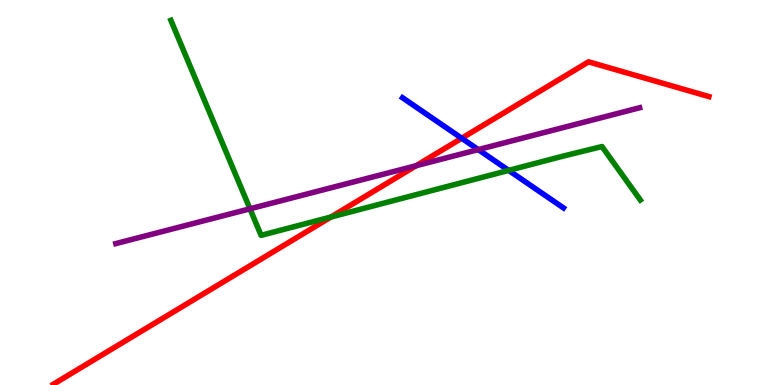[{'lines': ['blue', 'red'], 'intersections': [{'x': 5.96, 'y': 6.41}]}, {'lines': ['green', 'red'], 'intersections': [{'x': 4.27, 'y': 4.36}]}, {'lines': ['purple', 'red'], 'intersections': [{'x': 5.37, 'y': 5.7}]}, {'lines': ['blue', 'green'], 'intersections': [{'x': 6.56, 'y': 5.57}]}, {'lines': ['blue', 'purple'], 'intersections': [{'x': 6.17, 'y': 6.11}]}, {'lines': ['green', 'purple'], 'intersections': [{'x': 3.23, 'y': 4.58}]}]